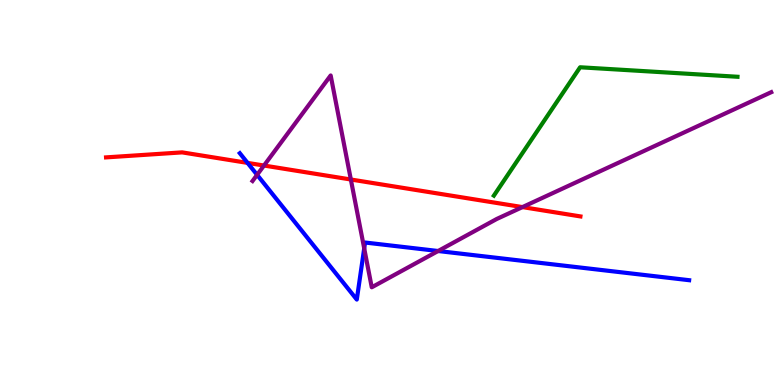[{'lines': ['blue', 'red'], 'intersections': [{'x': 3.19, 'y': 5.77}]}, {'lines': ['green', 'red'], 'intersections': []}, {'lines': ['purple', 'red'], 'intersections': [{'x': 3.41, 'y': 5.7}, {'x': 4.53, 'y': 5.34}, {'x': 6.74, 'y': 4.62}]}, {'lines': ['blue', 'green'], 'intersections': []}, {'lines': ['blue', 'purple'], 'intersections': [{'x': 3.32, 'y': 5.46}, {'x': 4.7, 'y': 3.55}, {'x': 5.65, 'y': 3.48}]}, {'lines': ['green', 'purple'], 'intersections': []}]